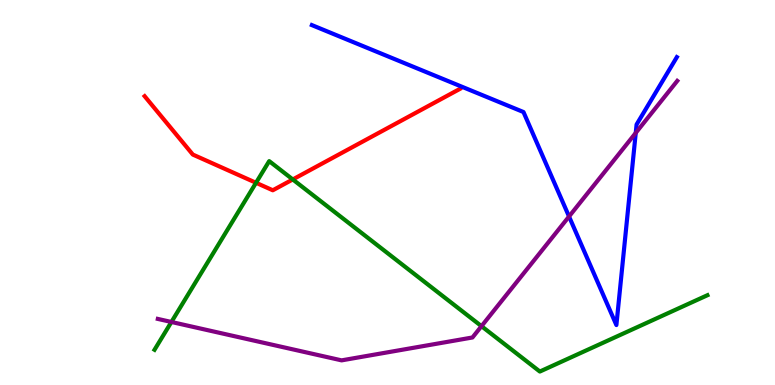[{'lines': ['blue', 'red'], 'intersections': []}, {'lines': ['green', 'red'], 'intersections': [{'x': 3.3, 'y': 5.25}, {'x': 3.78, 'y': 5.34}]}, {'lines': ['purple', 'red'], 'intersections': []}, {'lines': ['blue', 'green'], 'intersections': []}, {'lines': ['blue', 'purple'], 'intersections': [{'x': 7.34, 'y': 4.38}, {'x': 8.2, 'y': 6.55}]}, {'lines': ['green', 'purple'], 'intersections': [{'x': 2.21, 'y': 1.64}, {'x': 6.21, 'y': 1.53}]}]